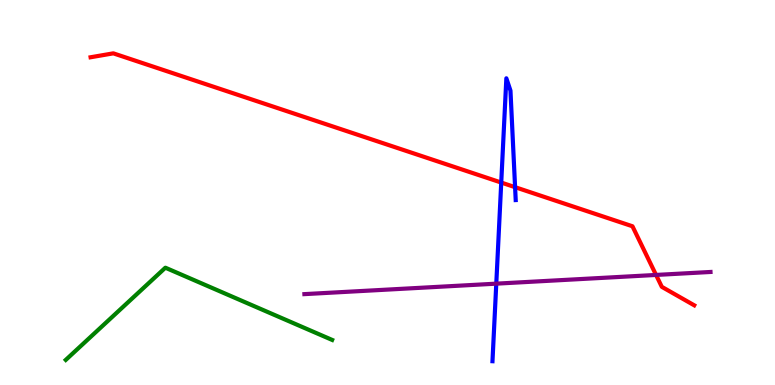[{'lines': ['blue', 'red'], 'intersections': [{'x': 6.47, 'y': 5.26}, {'x': 6.65, 'y': 5.14}]}, {'lines': ['green', 'red'], 'intersections': []}, {'lines': ['purple', 'red'], 'intersections': [{'x': 8.47, 'y': 2.86}]}, {'lines': ['blue', 'green'], 'intersections': []}, {'lines': ['blue', 'purple'], 'intersections': [{'x': 6.4, 'y': 2.63}]}, {'lines': ['green', 'purple'], 'intersections': []}]